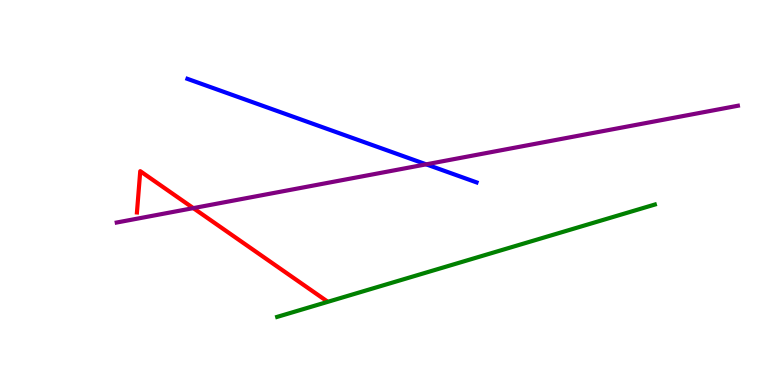[{'lines': ['blue', 'red'], 'intersections': []}, {'lines': ['green', 'red'], 'intersections': []}, {'lines': ['purple', 'red'], 'intersections': [{'x': 2.49, 'y': 4.59}]}, {'lines': ['blue', 'green'], 'intersections': []}, {'lines': ['blue', 'purple'], 'intersections': [{'x': 5.5, 'y': 5.73}]}, {'lines': ['green', 'purple'], 'intersections': []}]